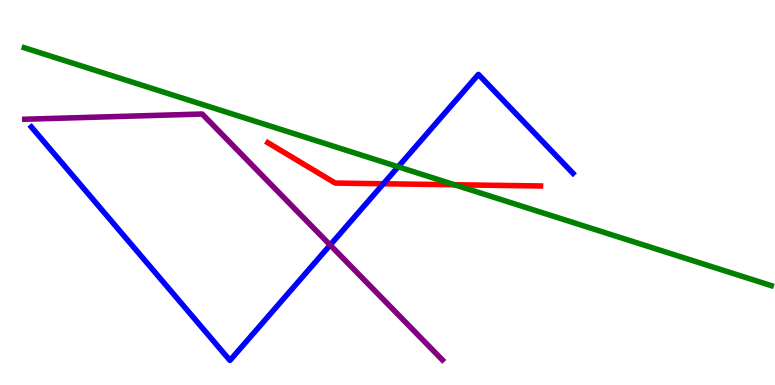[{'lines': ['blue', 'red'], 'intersections': [{'x': 4.95, 'y': 5.23}]}, {'lines': ['green', 'red'], 'intersections': [{'x': 5.87, 'y': 5.2}]}, {'lines': ['purple', 'red'], 'intersections': []}, {'lines': ['blue', 'green'], 'intersections': [{'x': 5.14, 'y': 5.67}]}, {'lines': ['blue', 'purple'], 'intersections': [{'x': 4.26, 'y': 3.64}]}, {'lines': ['green', 'purple'], 'intersections': []}]